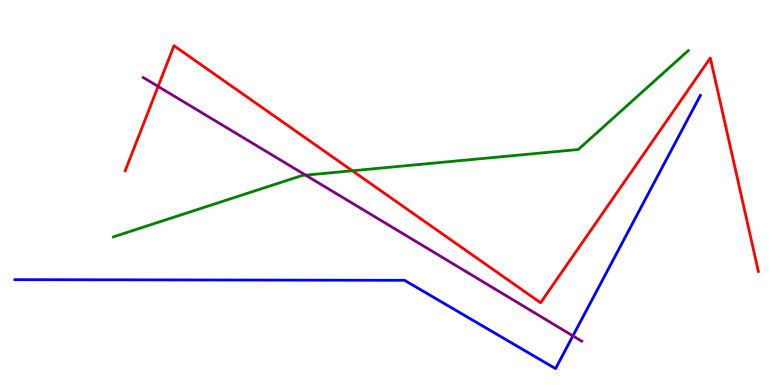[{'lines': ['blue', 'red'], 'intersections': []}, {'lines': ['green', 'red'], 'intersections': [{'x': 4.55, 'y': 5.56}]}, {'lines': ['purple', 'red'], 'intersections': [{'x': 2.04, 'y': 7.75}]}, {'lines': ['blue', 'green'], 'intersections': []}, {'lines': ['blue', 'purple'], 'intersections': [{'x': 7.39, 'y': 1.28}]}, {'lines': ['green', 'purple'], 'intersections': [{'x': 3.94, 'y': 5.45}]}]